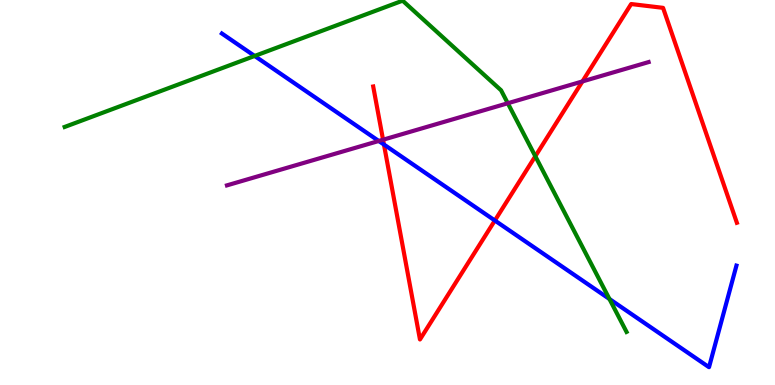[{'lines': ['blue', 'red'], 'intersections': [{'x': 4.95, 'y': 6.25}, {'x': 6.39, 'y': 4.27}]}, {'lines': ['green', 'red'], 'intersections': [{'x': 6.91, 'y': 5.94}]}, {'lines': ['purple', 'red'], 'intersections': [{'x': 4.94, 'y': 6.37}, {'x': 7.52, 'y': 7.88}]}, {'lines': ['blue', 'green'], 'intersections': [{'x': 3.29, 'y': 8.55}, {'x': 7.86, 'y': 2.23}]}, {'lines': ['blue', 'purple'], 'intersections': [{'x': 4.89, 'y': 6.34}]}, {'lines': ['green', 'purple'], 'intersections': [{'x': 6.55, 'y': 7.32}]}]